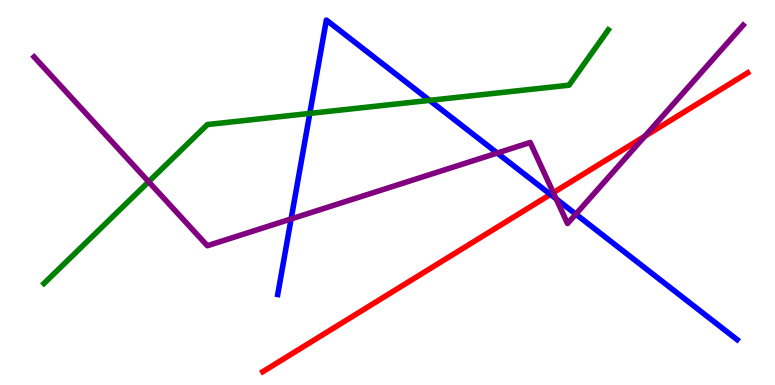[{'lines': ['blue', 'red'], 'intersections': [{'x': 7.1, 'y': 4.95}]}, {'lines': ['green', 'red'], 'intersections': []}, {'lines': ['purple', 'red'], 'intersections': [{'x': 7.14, 'y': 5.0}, {'x': 8.32, 'y': 6.46}]}, {'lines': ['blue', 'green'], 'intersections': [{'x': 4.0, 'y': 7.05}, {'x': 5.54, 'y': 7.39}]}, {'lines': ['blue', 'purple'], 'intersections': [{'x': 3.76, 'y': 4.31}, {'x': 6.42, 'y': 6.03}, {'x': 7.18, 'y': 4.83}, {'x': 7.43, 'y': 4.44}]}, {'lines': ['green', 'purple'], 'intersections': [{'x': 1.92, 'y': 5.28}]}]